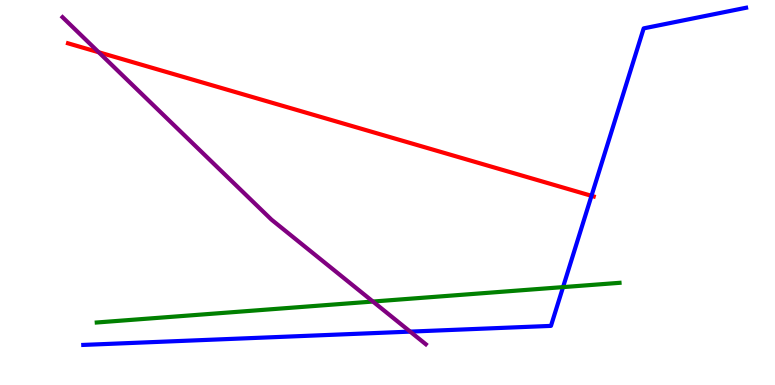[{'lines': ['blue', 'red'], 'intersections': [{'x': 7.63, 'y': 4.91}]}, {'lines': ['green', 'red'], 'intersections': []}, {'lines': ['purple', 'red'], 'intersections': [{'x': 1.27, 'y': 8.64}]}, {'lines': ['blue', 'green'], 'intersections': [{'x': 7.27, 'y': 2.54}]}, {'lines': ['blue', 'purple'], 'intersections': [{'x': 5.29, 'y': 1.39}]}, {'lines': ['green', 'purple'], 'intersections': [{'x': 4.81, 'y': 2.17}]}]